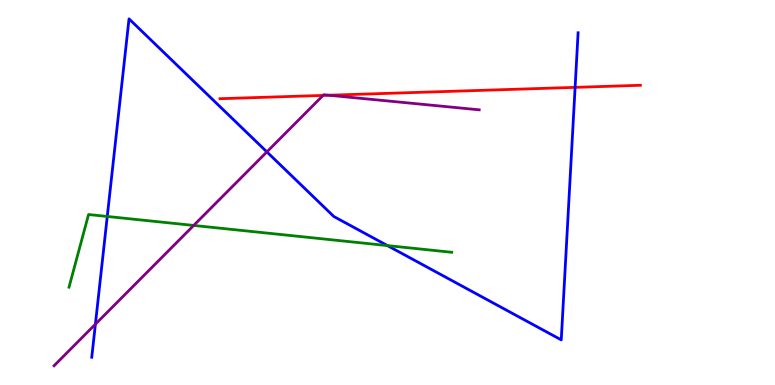[{'lines': ['blue', 'red'], 'intersections': [{'x': 7.42, 'y': 7.73}]}, {'lines': ['green', 'red'], 'intersections': []}, {'lines': ['purple', 'red'], 'intersections': [{'x': 4.17, 'y': 7.52}, {'x': 4.24, 'y': 7.53}]}, {'lines': ['blue', 'green'], 'intersections': [{'x': 1.38, 'y': 4.38}, {'x': 5.0, 'y': 3.62}]}, {'lines': ['blue', 'purple'], 'intersections': [{'x': 1.23, 'y': 1.58}, {'x': 3.44, 'y': 6.05}]}, {'lines': ['green', 'purple'], 'intersections': [{'x': 2.5, 'y': 4.14}]}]